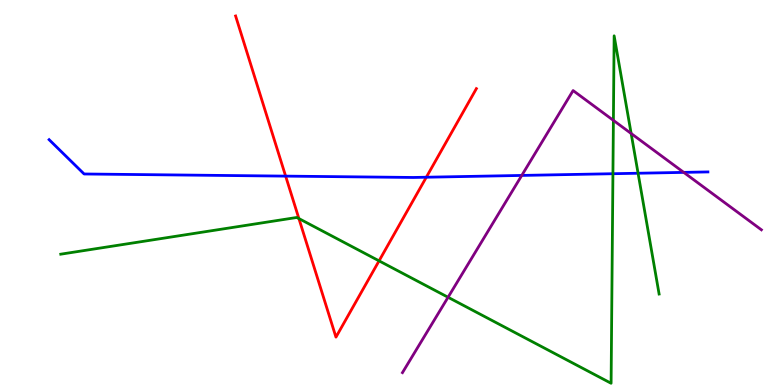[{'lines': ['blue', 'red'], 'intersections': [{'x': 3.69, 'y': 5.43}, {'x': 5.5, 'y': 5.4}]}, {'lines': ['green', 'red'], 'intersections': [{'x': 3.86, 'y': 4.32}, {'x': 4.89, 'y': 3.22}]}, {'lines': ['purple', 'red'], 'intersections': []}, {'lines': ['blue', 'green'], 'intersections': [{'x': 7.91, 'y': 5.49}, {'x': 8.23, 'y': 5.5}]}, {'lines': ['blue', 'purple'], 'intersections': [{'x': 6.73, 'y': 5.44}, {'x': 8.82, 'y': 5.52}]}, {'lines': ['green', 'purple'], 'intersections': [{'x': 5.78, 'y': 2.28}, {'x': 7.91, 'y': 6.87}, {'x': 8.14, 'y': 6.53}]}]